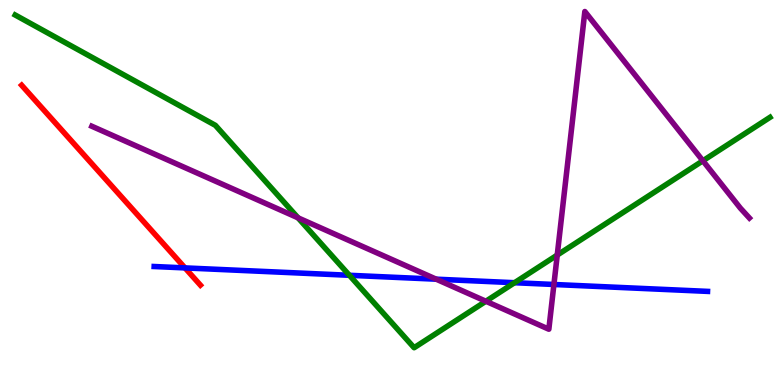[{'lines': ['blue', 'red'], 'intersections': [{'x': 2.39, 'y': 3.04}]}, {'lines': ['green', 'red'], 'intersections': []}, {'lines': ['purple', 'red'], 'intersections': []}, {'lines': ['blue', 'green'], 'intersections': [{'x': 4.51, 'y': 2.85}, {'x': 6.64, 'y': 2.66}]}, {'lines': ['blue', 'purple'], 'intersections': [{'x': 5.63, 'y': 2.75}, {'x': 7.15, 'y': 2.61}]}, {'lines': ['green', 'purple'], 'intersections': [{'x': 3.85, 'y': 4.34}, {'x': 6.27, 'y': 2.18}, {'x': 7.19, 'y': 3.38}, {'x': 9.07, 'y': 5.82}]}]